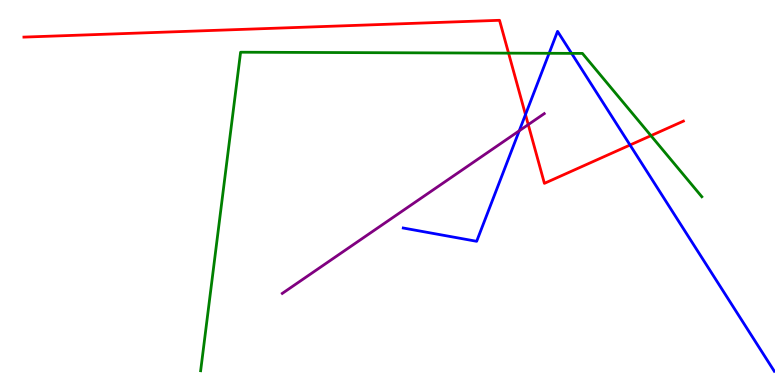[{'lines': ['blue', 'red'], 'intersections': [{'x': 6.78, 'y': 7.02}, {'x': 8.13, 'y': 6.23}]}, {'lines': ['green', 'red'], 'intersections': [{'x': 6.56, 'y': 8.62}, {'x': 8.4, 'y': 6.48}]}, {'lines': ['purple', 'red'], 'intersections': [{'x': 6.82, 'y': 6.76}]}, {'lines': ['blue', 'green'], 'intersections': [{'x': 7.09, 'y': 8.62}, {'x': 7.38, 'y': 8.61}]}, {'lines': ['blue', 'purple'], 'intersections': [{'x': 6.7, 'y': 6.6}]}, {'lines': ['green', 'purple'], 'intersections': []}]